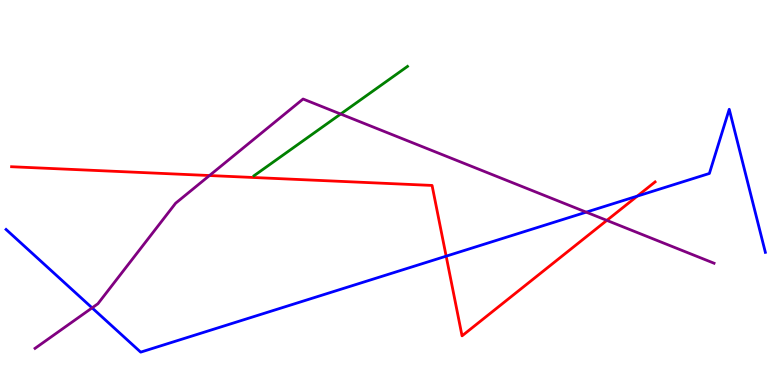[{'lines': ['blue', 'red'], 'intersections': [{'x': 5.76, 'y': 3.35}, {'x': 8.22, 'y': 4.91}]}, {'lines': ['green', 'red'], 'intersections': []}, {'lines': ['purple', 'red'], 'intersections': [{'x': 2.7, 'y': 5.44}, {'x': 7.83, 'y': 4.28}]}, {'lines': ['blue', 'green'], 'intersections': []}, {'lines': ['blue', 'purple'], 'intersections': [{'x': 1.19, 'y': 2.0}, {'x': 7.56, 'y': 4.49}]}, {'lines': ['green', 'purple'], 'intersections': [{'x': 4.4, 'y': 7.04}]}]